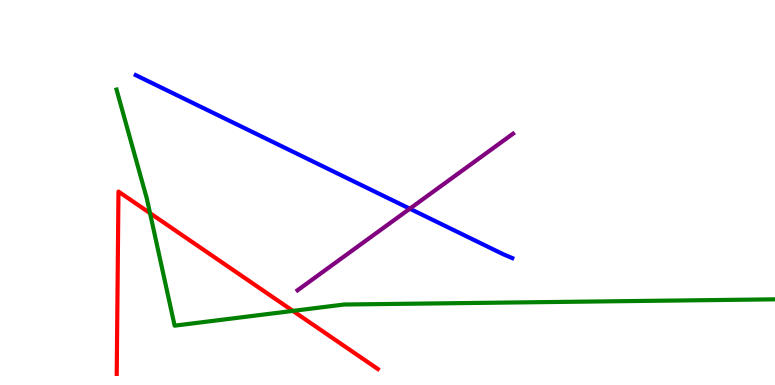[{'lines': ['blue', 'red'], 'intersections': []}, {'lines': ['green', 'red'], 'intersections': [{'x': 1.94, 'y': 4.46}, {'x': 3.78, 'y': 1.92}]}, {'lines': ['purple', 'red'], 'intersections': []}, {'lines': ['blue', 'green'], 'intersections': []}, {'lines': ['blue', 'purple'], 'intersections': [{'x': 5.29, 'y': 4.58}]}, {'lines': ['green', 'purple'], 'intersections': []}]